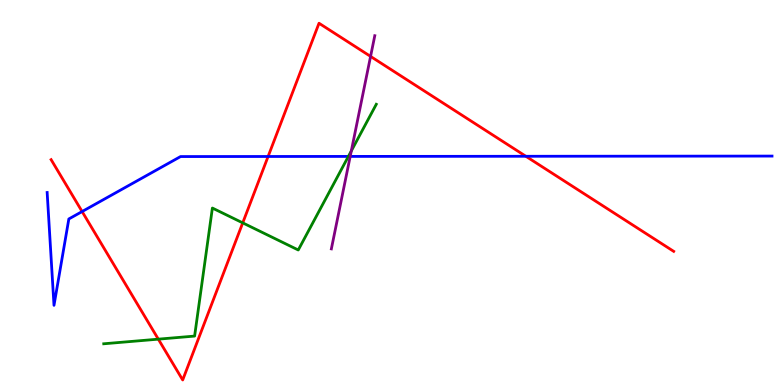[{'lines': ['blue', 'red'], 'intersections': [{'x': 1.06, 'y': 4.51}, {'x': 3.46, 'y': 5.94}, {'x': 6.79, 'y': 5.94}]}, {'lines': ['green', 'red'], 'intersections': [{'x': 2.04, 'y': 1.19}, {'x': 3.13, 'y': 4.21}]}, {'lines': ['purple', 'red'], 'intersections': [{'x': 4.78, 'y': 8.53}]}, {'lines': ['blue', 'green'], 'intersections': [{'x': 4.5, 'y': 5.94}]}, {'lines': ['blue', 'purple'], 'intersections': [{'x': 4.52, 'y': 5.94}]}, {'lines': ['green', 'purple'], 'intersections': [{'x': 4.53, 'y': 6.08}]}]